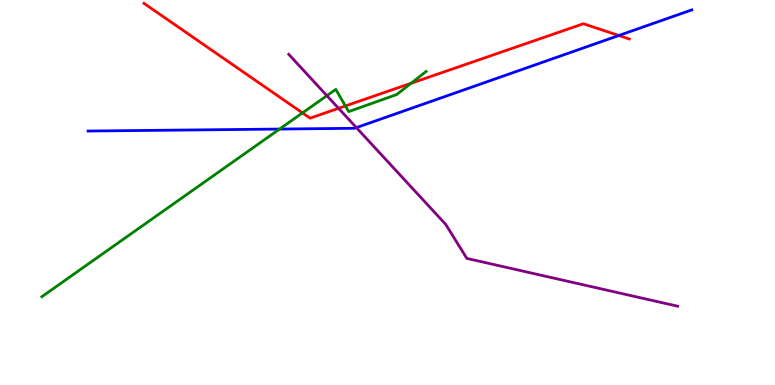[{'lines': ['blue', 'red'], 'intersections': [{'x': 7.98, 'y': 9.08}]}, {'lines': ['green', 'red'], 'intersections': [{'x': 3.9, 'y': 7.07}, {'x': 4.46, 'y': 7.25}, {'x': 5.3, 'y': 7.84}]}, {'lines': ['purple', 'red'], 'intersections': [{'x': 4.37, 'y': 7.19}]}, {'lines': ['blue', 'green'], 'intersections': [{'x': 3.61, 'y': 6.65}]}, {'lines': ['blue', 'purple'], 'intersections': [{'x': 4.6, 'y': 6.69}]}, {'lines': ['green', 'purple'], 'intersections': [{'x': 4.22, 'y': 7.51}]}]